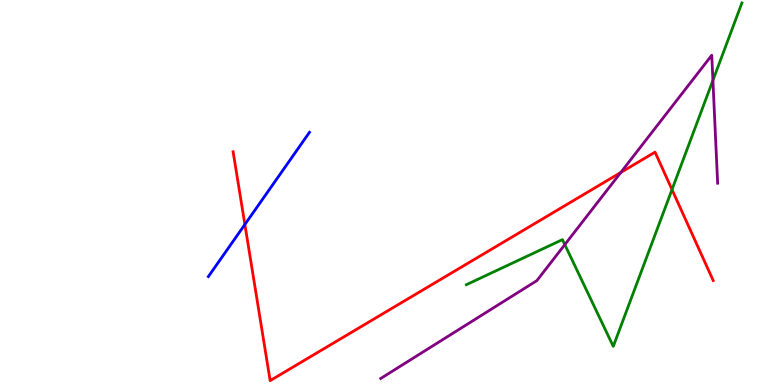[{'lines': ['blue', 'red'], 'intersections': [{'x': 3.16, 'y': 4.17}]}, {'lines': ['green', 'red'], 'intersections': [{'x': 8.67, 'y': 5.08}]}, {'lines': ['purple', 'red'], 'intersections': [{'x': 8.01, 'y': 5.52}]}, {'lines': ['blue', 'green'], 'intersections': []}, {'lines': ['blue', 'purple'], 'intersections': []}, {'lines': ['green', 'purple'], 'intersections': [{'x': 7.29, 'y': 3.65}, {'x': 9.2, 'y': 7.91}]}]